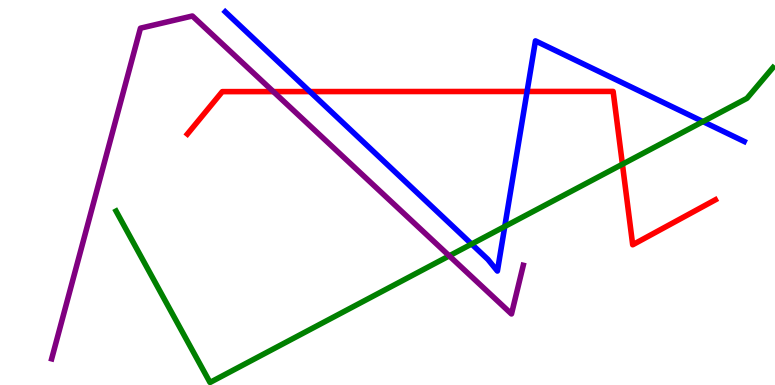[{'lines': ['blue', 'red'], 'intersections': [{'x': 4.0, 'y': 7.62}, {'x': 6.8, 'y': 7.62}]}, {'lines': ['green', 'red'], 'intersections': [{'x': 8.03, 'y': 5.73}]}, {'lines': ['purple', 'red'], 'intersections': [{'x': 3.53, 'y': 7.62}]}, {'lines': ['blue', 'green'], 'intersections': [{'x': 6.09, 'y': 3.66}, {'x': 6.51, 'y': 4.12}, {'x': 9.07, 'y': 6.84}]}, {'lines': ['blue', 'purple'], 'intersections': []}, {'lines': ['green', 'purple'], 'intersections': [{'x': 5.8, 'y': 3.35}]}]